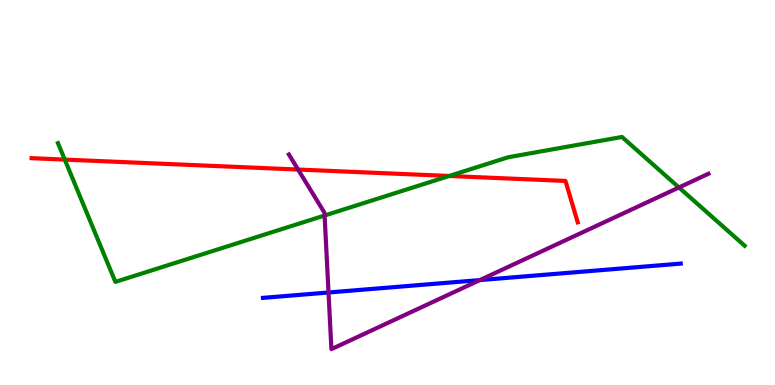[{'lines': ['blue', 'red'], 'intersections': []}, {'lines': ['green', 'red'], 'intersections': [{'x': 0.836, 'y': 5.85}, {'x': 5.8, 'y': 5.43}]}, {'lines': ['purple', 'red'], 'intersections': [{'x': 3.85, 'y': 5.6}]}, {'lines': ['blue', 'green'], 'intersections': []}, {'lines': ['blue', 'purple'], 'intersections': [{'x': 4.24, 'y': 2.4}, {'x': 6.19, 'y': 2.73}]}, {'lines': ['green', 'purple'], 'intersections': [{'x': 4.19, 'y': 4.4}, {'x': 8.76, 'y': 5.13}]}]